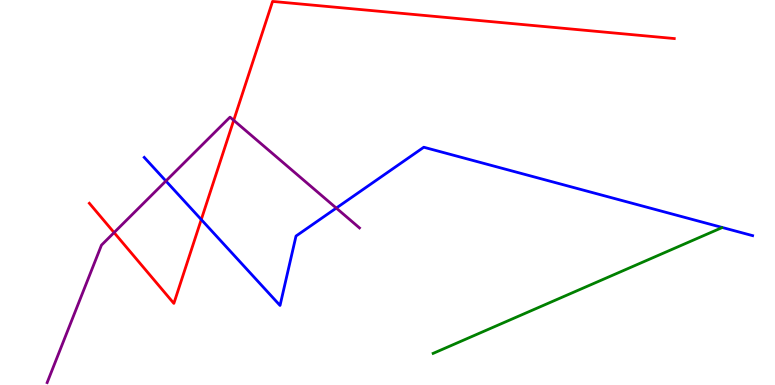[{'lines': ['blue', 'red'], 'intersections': [{'x': 2.6, 'y': 4.3}]}, {'lines': ['green', 'red'], 'intersections': []}, {'lines': ['purple', 'red'], 'intersections': [{'x': 1.47, 'y': 3.96}, {'x': 3.02, 'y': 6.88}]}, {'lines': ['blue', 'green'], 'intersections': []}, {'lines': ['blue', 'purple'], 'intersections': [{'x': 2.14, 'y': 5.3}, {'x': 4.34, 'y': 4.6}]}, {'lines': ['green', 'purple'], 'intersections': []}]